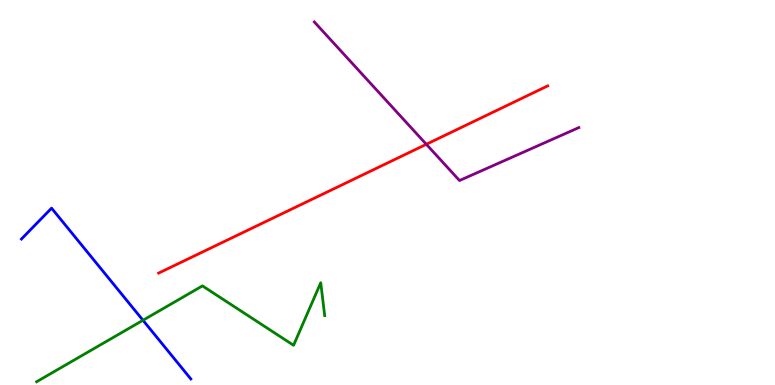[{'lines': ['blue', 'red'], 'intersections': []}, {'lines': ['green', 'red'], 'intersections': []}, {'lines': ['purple', 'red'], 'intersections': [{'x': 5.5, 'y': 6.25}]}, {'lines': ['blue', 'green'], 'intersections': [{'x': 1.84, 'y': 1.68}]}, {'lines': ['blue', 'purple'], 'intersections': []}, {'lines': ['green', 'purple'], 'intersections': []}]